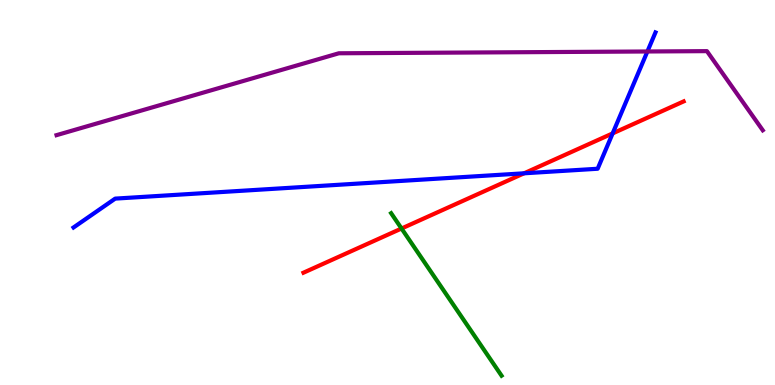[{'lines': ['blue', 'red'], 'intersections': [{'x': 6.76, 'y': 5.5}, {'x': 7.91, 'y': 6.54}]}, {'lines': ['green', 'red'], 'intersections': [{'x': 5.18, 'y': 4.06}]}, {'lines': ['purple', 'red'], 'intersections': []}, {'lines': ['blue', 'green'], 'intersections': []}, {'lines': ['blue', 'purple'], 'intersections': [{'x': 8.35, 'y': 8.66}]}, {'lines': ['green', 'purple'], 'intersections': []}]